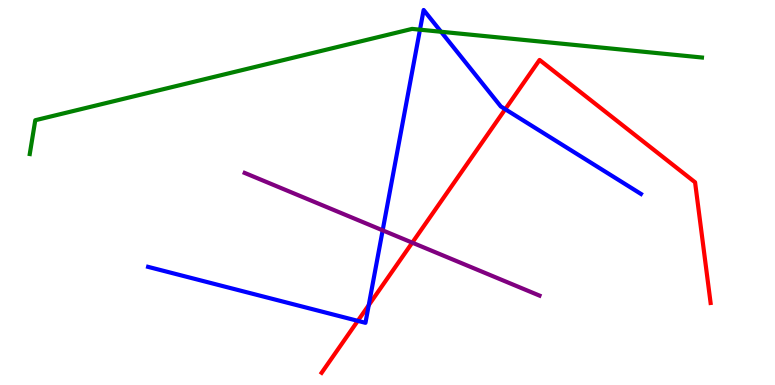[{'lines': ['blue', 'red'], 'intersections': [{'x': 4.62, 'y': 1.67}, {'x': 4.76, 'y': 2.07}, {'x': 6.52, 'y': 7.16}]}, {'lines': ['green', 'red'], 'intersections': []}, {'lines': ['purple', 'red'], 'intersections': [{'x': 5.32, 'y': 3.7}]}, {'lines': ['blue', 'green'], 'intersections': [{'x': 5.42, 'y': 9.23}, {'x': 5.69, 'y': 9.18}]}, {'lines': ['blue', 'purple'], 'intersections': [{'x': 4.94, 'y': 4.02}]}, {'lines': ['green', 'purple'], 'intersections': []}]